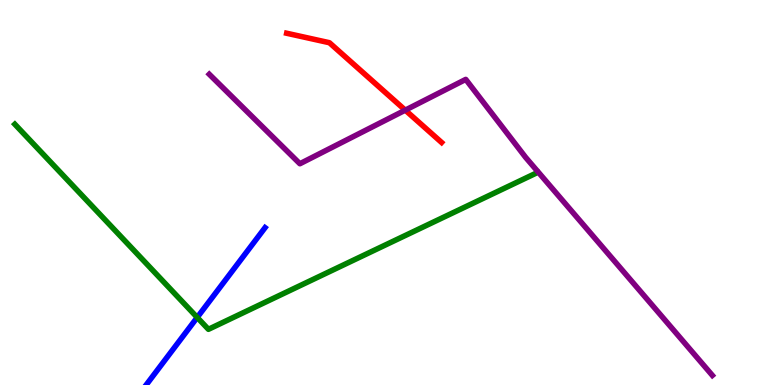[{'lines': ['blue', 'red'], 'intersections': []}, {'lines': ['green', 'red'], 'intersections': []}, {'lines': ['purple', 'red'], 'intersections': [{'x': 5.23, 'y': 7.14}]}, {'lines': ['blue', 'green'], 'intersections': [{'x': 2.54, 'y': 1.76}]}, {'lines': ['blue', 'purple'], 'intersections': []}, {'lines': ['green', 'purple'], 'intersections': []}]